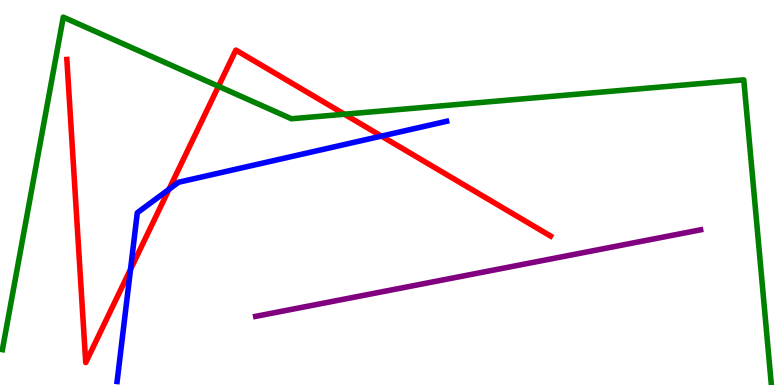[{'lines': ['blue', 'red'], 'intersections': [{'x': 1.68, 'y': 3.0}, {'x': 2.18, 'y': 5.08}, {'x': 4.92, 'y': 6.46}]}, {'lines': ['green', 'red'], 'intersections': [{'x': 2.82, 'y': 7.76}, {'x': 4.44, 'y': 7.03}]}, {'lines': ['purple', 'red'], 'intersections': []}, {'lines': ['blue', 'green'], 'intersections': []}, {'lines': ['blue', 'purple'], 'intersections': []}, {'lines': ['green', 'purple'], 'intersections': []}]